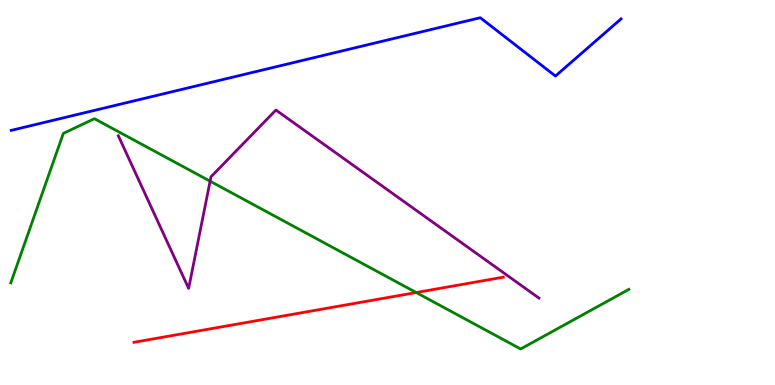[{'lines': ['blue', 'red'], 'intersections': []}, {'lines': ['green', 'red'], 'intersections': [{'x': 5.37, 'y': 2.4}]}, {'lines': ['purple', 'red'], 'intersections': []}, {'lines': ['blue', 'green'], 'intersections': []}, {'lines': ['blue', 'purple'], 'intersections': []}, {'lines': ['green', 'purple'], 'intersections': [{'x': 2.71, 'y': 5.29}]}]